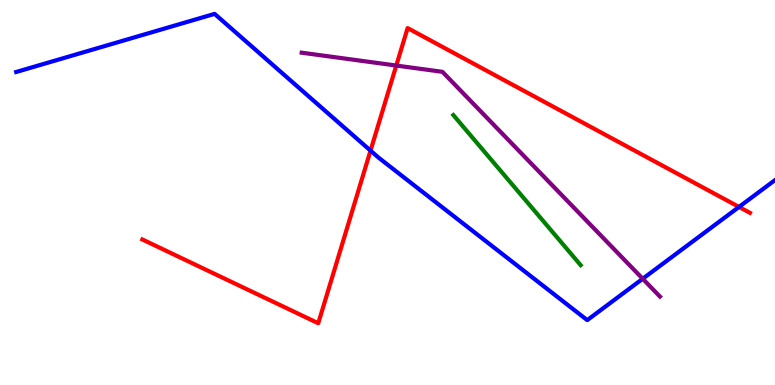[{'lines': ['blue', 'red'], 'intersections': [{'x': 4.78, 'y': 6.09}, {'x': 9.54, 'y': 4.62}]}, {'lines': ['green', 'red'], 'intersections': []}, {'lines': ['purple', 'red'], 'intersections': [{'x': 5.11, 'y': 8.3}]}, {'lines': ['blue', 'green'], 'intersections': []}, {'lines': ['blue', 'purple'], 'intersections': [{'x': 8.29, 'y': 2.76}]}, {'lines': ['green', 'purple'], 'intersections': []}]